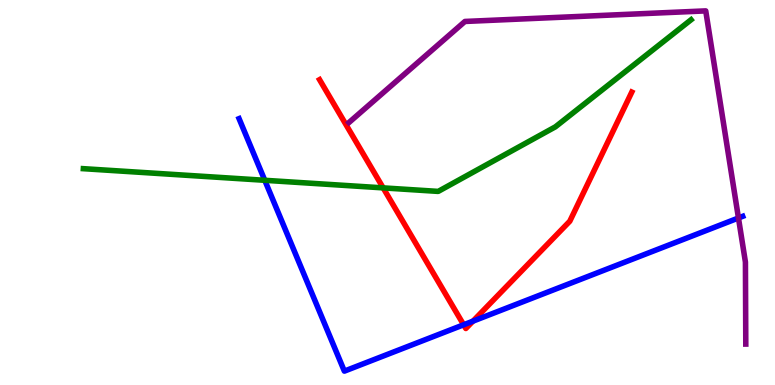[{'lines': ['blue', 'red'], 'intersections': [{'x': 5.98, 'y': 1.56}, {'x': 6.1, 'y': 1.66}]}, {'lines': ['green', 'red'], 'intersections': [{'x': 4.94, 'y': 5.12}]}, {'lines': ['purple', 'red'], 'intersections': []}, {'lines': ['blue', 'green'], 'intersections': [{'x': 3.42, 'y': 5.32}]}, {'lines': ['blue', 'purple'], 'intersections': [{'x': 9.53, 'y': 4.34}]}, {'lines': ['green', 'purple'], 'intersections': []}]